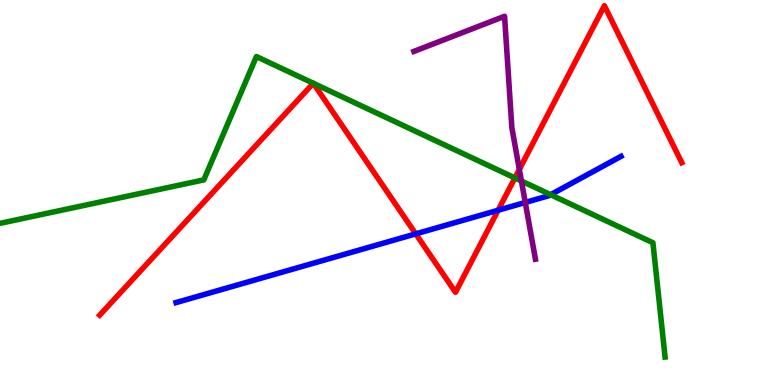[{'lines': ['blue', 'red'], 'intersections': [{'x': 5.36, 'y': 3.93}, {'x': 6.43, 'y': 4.54}]}, {'lines': ['green', 'red'], 'intersections': [{'x': 4.04, 'y': 7.84}, {'x': 4.04, 'y': 7.84}, {'x': 6.64, 'y': 5.38}]}, {'lines': ['purple', 'red'], 'intersections': [{'x': 6.7, 'y': 5.6}]}, {'lines': ['blue', 'green'], 'intersections': [{'x': 7.1, 'y': 4.94}]}, {'lines': ['blue', 'purple'], 'intersections': [{'x': 6.78, 'y': 4.74}]}, {'lines': ['green', 'purple'], 'intersections': [{'x': 6.73, 'y': 5.3}]}]